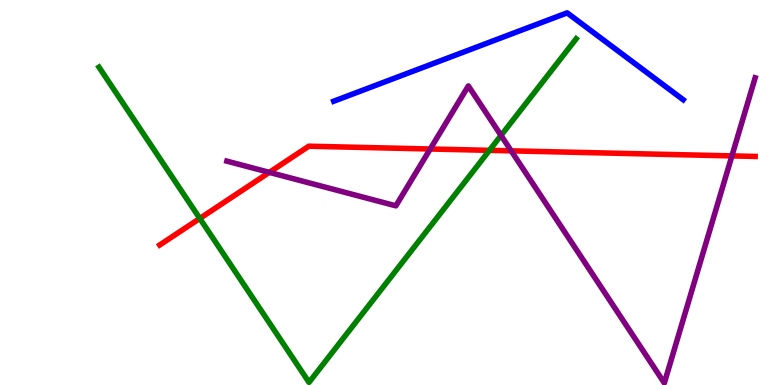[{'lines': ['blue', 'red'], 'intersections': []}, {'lines': ['green', 'red'], 'intersections': [{'x': 2.58, 'y': 4.33}, {'x': 6.32, 'y': 6.09}]}, {'lines': ['purple', 'red'], 'intersections': [{'x': 3.48, 'y': 5.52}, {'x': 5.55, 'y': 6.13}, {'x': 6.6, 'y': 6.08}, {'x': 9.44, 'y': 5.95}]}, {'lines': ['blue', 'green'], 'intersections': []}, {'lines': ['blue', 'purple'], 'intersections': []}, {'lines': ['green', 'purple'], 'intersections': [{'x': 6.46, 'y': 6.48}]}]